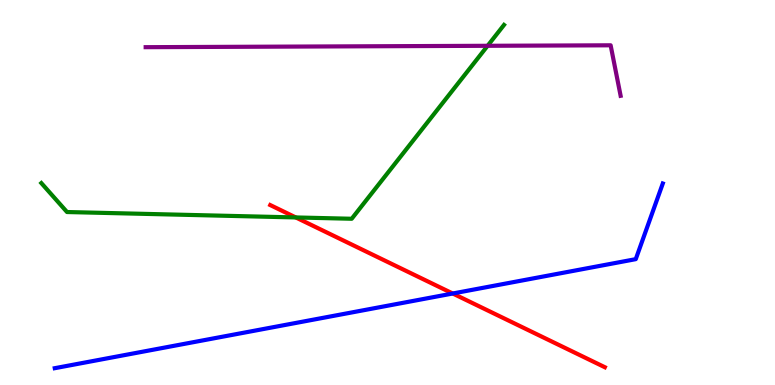[{'lines': ['blue', 'red'], 'intersections': [{'x': 5.84, 'y': 2.38}]}, {'lines': ['green', 'red'], 'intersections': [{'x': 3.82, 'y': 4.35}]}, {'lines': ['purple', 'red'], 'intersections': []}, {'lines': ['blue', 'green'], 'intersections': []}, {'lines': ['blue', 'purple'], 'intersections': []}, {'lines': ['green', 'purple'], 'intersections': [{'x': 6.29, 'y': 8.81}]}]